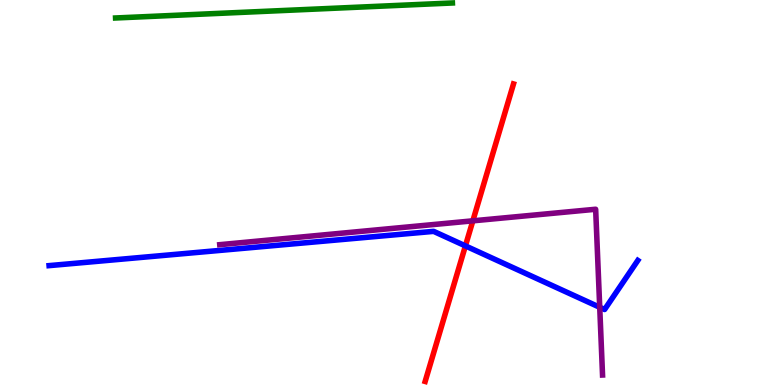[{'lines': ['blue', 'red'], 'intersections': [{'x': 6.01, 'y': 3.61}]}, {'lines': ['green', 'red'], 'intersections': []}, {'lines': ['purple', 'red'], 'intersections': [{'x': 6.1, 'y': 4.26}]}, {'lines': ['blue', 'green'], 'intersections': []}, {'lines': ['blue', 'purple'], 'intersections': [{'x': 7.74, 'y': 2.02}]}, {'lines': ['green', 'purple'], 'intersections': []}]